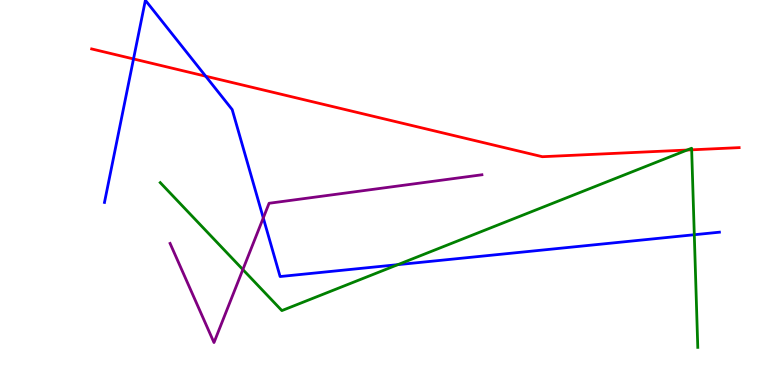[{'lines': ['blue', 'red'], 'intersections': [{'x': 1.72, 'y': 8.47}, {'x': 2.65, 'y': 8.02}]}, {'lines': ['green', 'red'], 'intersections': [{'x': 8.87, 'y': 6.1}, {'x': 8.92, 'y': 6.11}]}, {'lines': ['purple', 'red'], 'intersections': []}, {'lines': ['blue', 'green'], 'intersections': [{'x': 5.13, 'y': 3.13}, {'x': 8.96, 'y': 3.9}]}, {'lines': ['blue', 'purple'], 'intersections': [{'x': 3.4, 'y': 4.34}]}, {'lines': ['green', 'purple'], 'intersections': [{'x': 3.13, 'y': 3.0}]}]